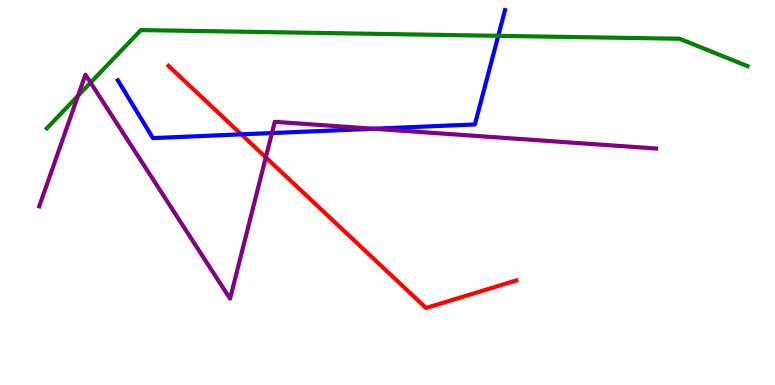[{'lines': ['blue', 'red'], 'intersections': [{'x': 3.11, 'y': 6.51}]}, {'lines': ['green', 'red'], 'intersections': []}, {'lines': ['purple', 'red'], 'intersections': [{'x': 3.43, 'y': 5.91}]}, {'lines': ['blue', 'green'], 'intersections': [{'x': 6.43, 'y': 9.07}]}, {'lines': ['blue', 'purple'], 'intersections': [{'x': 3.51, 'y': 6.54}, {'x': 4.82, 'y': 6.66}]}, {'lines': ['green', 'purple'], 'intersections': [{'x': 1.01, 'y': 7.51}, {'x': 1.17, 'y': 7.85}]}]